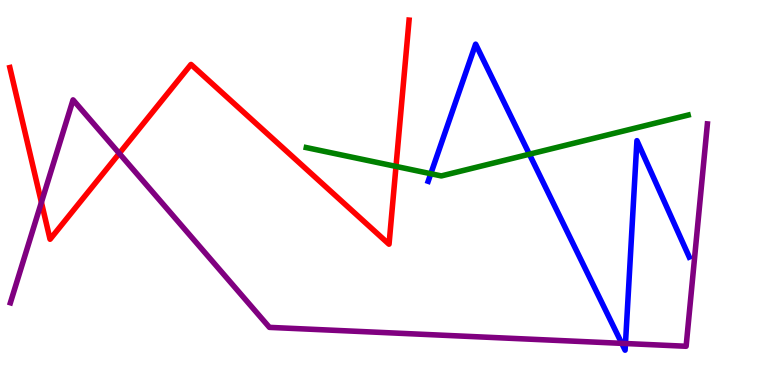[{'lines': ['blue', 'red'], 'intersections': []}, {'lines': ['green', 'red'], 'intersections': [{'x': 5.11, 'y': 5.68}]}, {'lines': ['purple', 'red'], 'intersections': [{'x': 0.534, 'y': 4.74}, {'x': 1.54, 'y': 6.02}]}, {'lines': ['blue', 'green'], 'intersections': [{'x': 5.56, 'y': 5.49}, {'x': 6.83, 'y': 5.99}]}, {'lines': ['blue', 'purple'], 'intersections': [{'x': 8.02, 'y': 1.08}, {'x': 8.07, 'y': 1.08}]}, {'lines': ['green', 'purple'], 'intersections': []}]